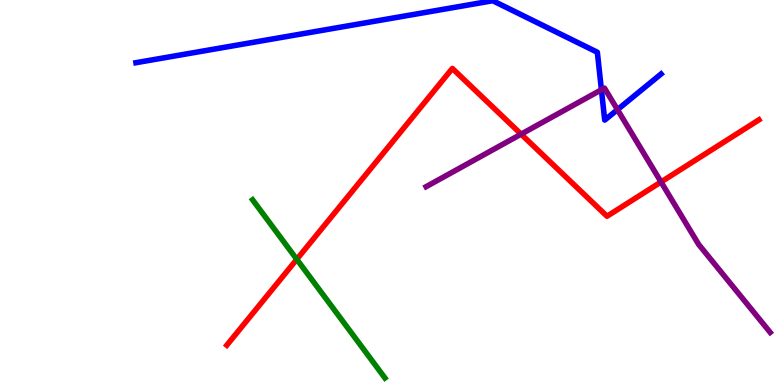[{'lines': ['blue', 'red'], 'intersections': []}, {'lines': ['green', 'red'], 'intersections': [{'x': 3.83, 'y': 3.26}]}, {'lines': ['purple', 'red'], 'intersections': [{'x': 6.72, 'y': 6.52}, {'x': 8.53, 'y': 5.27}]}, {'lines': ['blue', 'green'], 'intersections': []}, {'lines': ['blue', 'purple'], 'intersections': [{'x': 7.76, 'y': 7.67}, {'x': 7.97, 'y': 7.15}]}, {'lines': ['green', 'purple'], 'intersections': []}]